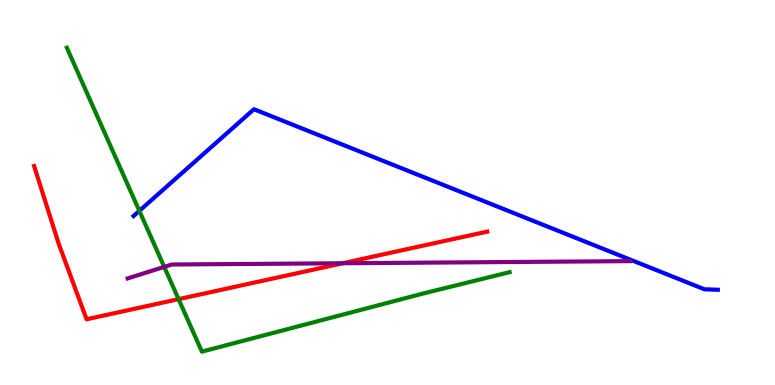[{'lines': ['blue', 'red'], 'intersections': []}, {'lines': ['green', 'red'], 'intersections': [{'x': 2.3, 'y': 2.23}]}, {'lines': ['purple', 'red'], 'intersections': [{'x': 4.42, 'y': 3.16}]}, {'lines': ['blue', 'green'], 'intersections': [{'x': 1.8, 'y': 4.52}]}, {'lines': ['blue', 'purple'], 'intersections': []}, {'lines': ['green', 'purple'], 'intersections': [{'x': 2.12, 'y': 3.07}]}]